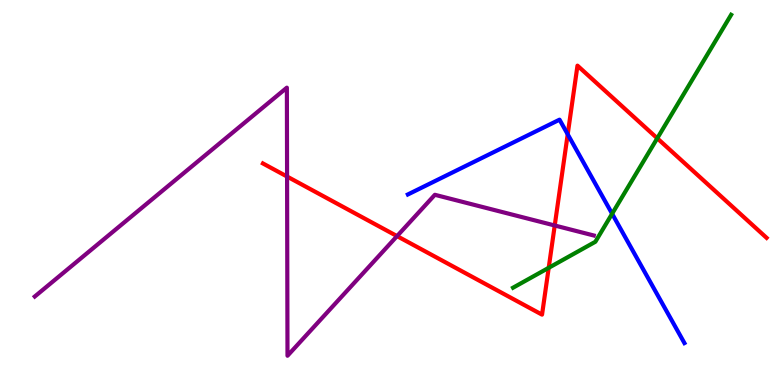[{'lines': ['blue', 'red'], 'intersections': [{'x': 7.33, 'y': 6.51}]}, {'lines': ['green', 'red'], 'intersections': [{'x': 7.08, 'y': 3.04}, {'x': 8.48, 'y': 6.41}]}, {'lines': ['purple', 'red'], 'intersections': [{'x': 3.7, 'y': 5.41}, {'x': 5.12, 'y': 3.87}, {'x': 7.16, 'y': 4.14}]}, {'lines': ['blue', 'green'], 'intersections': [{'x': 7.9, 'y': 4.45}]}, {'lines': ['blue', 'purple'], 'intersections': []}, {'lines': ['green', 'purple'], 'intersections': []}]